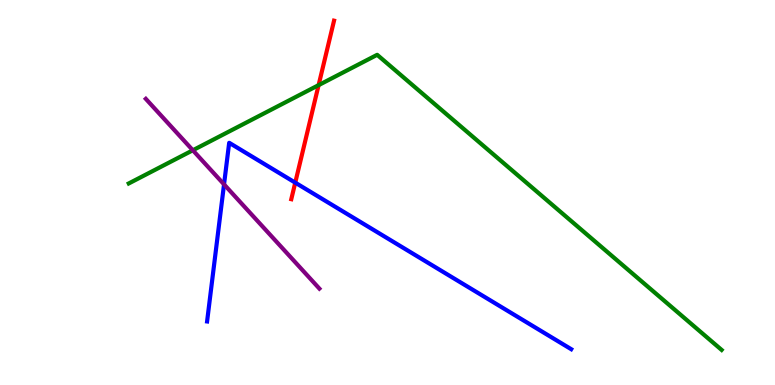[{'lines': ['blue', 'red'], 'intersections': [{'x': 3.81, 'y': 5.26}]}, {'lines': ['green', 'red'], 'intersections': [{'x': 4.11, 'y': 7.79}]}, {'lines': ['purple', 'red'], 'intersections': []}, {'lines': ['blue', 'green'], 'intersections': []}, {'lines': ['blue', 'purple'], 'intersections': [{'x': 2.89, 'y': 5.21}]}, {'lines': ['green', 'purple'], 'intersections': [{'x': 2.49, 'y': 6.1}]}]